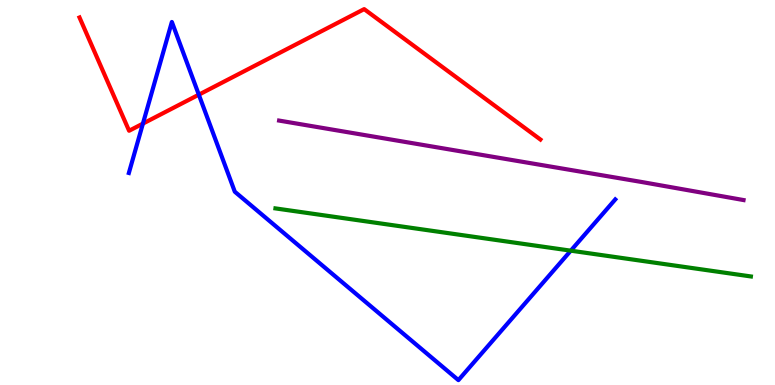[{'lines': ['blue', 'red'], 'intersections': [{'x': 1.84, 'y': 6.79}, {'x': 2.57, 'y': 7.54}]}, {'lines': ['green', 'red'], 'intersections': []}, {'lines': ['purple', 'red'], 'intersections': []}, {'lines': ['blue', 'green'], 'intersections': [{'x': 7.37, 'y': 3.49}]}, {'lines': ['blue', 'purple'], 'intersections': []}, {'lines': ['green', 'purple'], 'intersections': []}]